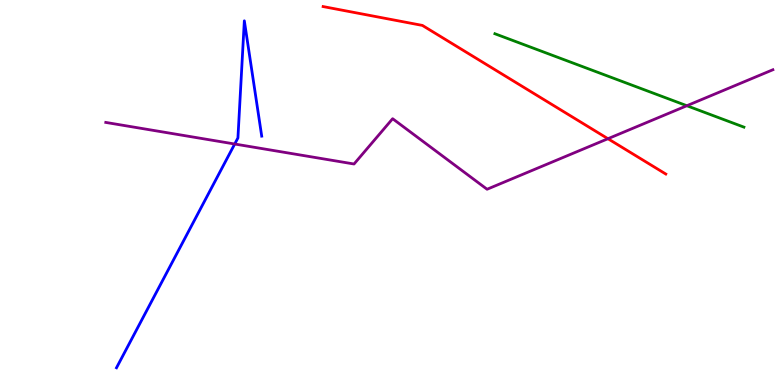[{'lines': ['blue', 'red'], 'intersections': []}, {'lines': ['green', 'red'], 'intersections': []}, {'lines': ['purple', 'red'], 'intersections': [{'x': 7.84, 'y': 6.4}]}, {'lines': ['blue', 'green'], 'intersections': []}, {'lines': ['blue', 'purple'], 'intersections': [{'x': 3.03, 'y': 6.26}]}, {'lines': ['green', 'purple'], 'intersections': [{'x': 8.86, 'y': 7.25}]}]